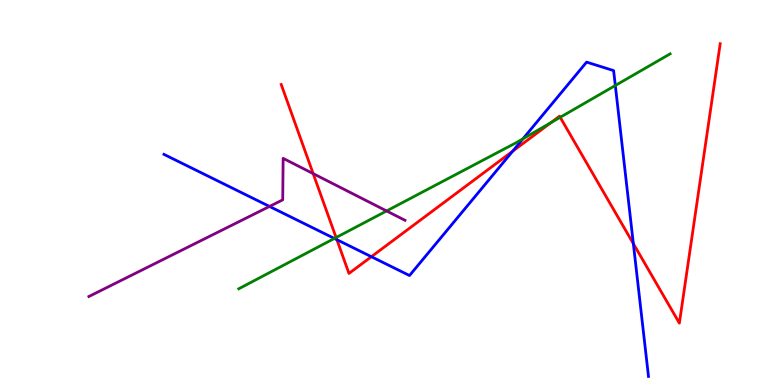[{'lines': ['blue', 'red'], 'intersections': [{'x': 4.35, 'y': 3.77}, {'x': 4.79, 'y': 3.33}, {'x': 6.62, 'y': 6.07}, {'x': 8.17, 'y': 3.67}]}, {'lines': ['green', 'red'], 'intersections': [{'x': 4.34, 'y': 3.83}, {'x': 7.11, 'y': 6.81}, {'x': 7.23, 'y': 6.95}]}, {'lines': ['purple', 'red'], 'intersections': [{'x': 4.04, 'y': 5.49}]}, {'lines': ['blue', 'green'], 'intersections': [{'x': 4.31, 'y': 3.81}, {'x': 6.75, 'y': 6.4}, {'x': 7.94, 'y': 7.78}]}, {'lines': ['blue', 'purple'], 'intersections': [{'x': 3.48, 'y': 4.64}]}, {'lines': ['green', 'purple'], 'intersections': [{'x': 4.99, 'y': 4.52}]}]